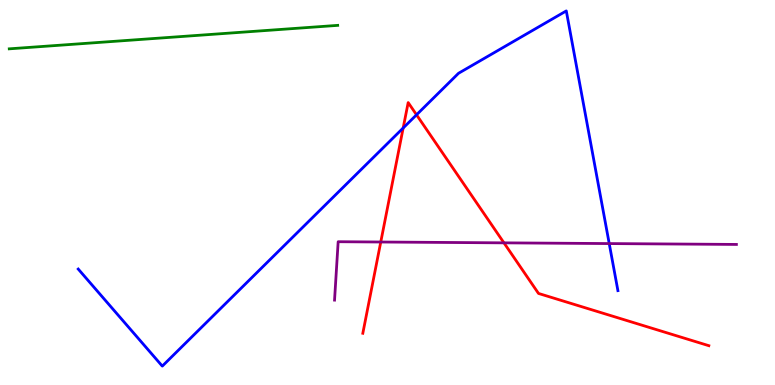[{'lines': ['blue', 'red'], 'intersections': [{'x': 5.2, 'y': 6.68}, {'x': 5.37, 'y': 7.02}]}, {'lines': ['green', 'red'], 'intersections': []}, {'lines': ['purple', 'red'], 'intersections': [{'x': 4.91, 'y': 3.71}, {'x': 6.5, 'y': 3.69}]}, {'lines': ['blue', 'green'], 'intersections': []}, {'lines': ['blue', 'purple'], 'intersections': [{'x': 7.86, 'y': 3.67}]}, {'lines': ['green', 'purple'], 'intersections': []}]